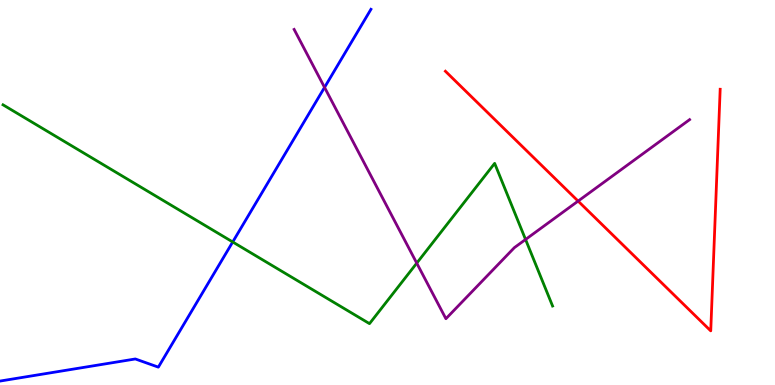[{'lines': ['blue', 'red'], 'intersections': []}, {'lines': ['green', 'red'], 'intersections': []}, {'lines': ['purple', 'red'], 'intersections': [{'x': 7.46, 'y': 4.78}]}, {'lines': ['blue', 'green'], 'intersections': [{'x': 3.0, 'y': 3.72}]}, {'lines': ['blue', 'purple'], 'intersections': [{'x': 4.19, 'y': 7.73}]}, {'lines': ['green', 'purple'], 'intersections': [{'x': 5.38, 'y': 3.17}, {'x': 6.78, 'y': 3.78}]}]